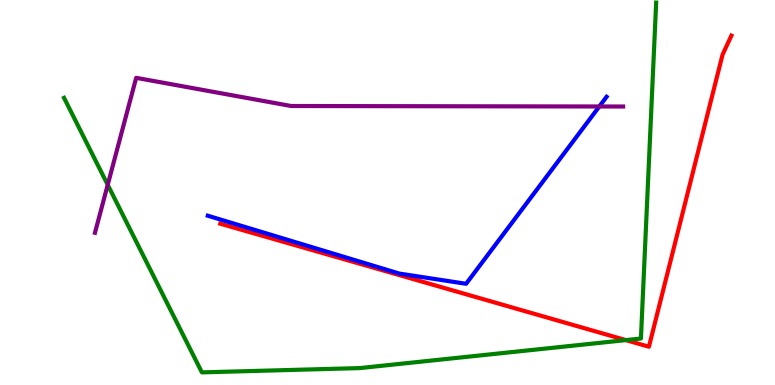[{'lines': ['blue', 'red'], 'intersections': []}, {'lines': ['green', 'red'], 'intersections': [{'x': 8.08, 'y': 1.17}]}, {'lines': ['purple', 'red'], 'intersections': []}, {'lines': ['blue', 'green'], 'intersections': []}, {'lines': ['blue', 'purple'], 'intersections': [{'x': 7.73, 'y': 7.23}]}, {'lines': ['green', 'purple'], 'intersections': [{'x': 1.39, 'y': 5.2}]}]